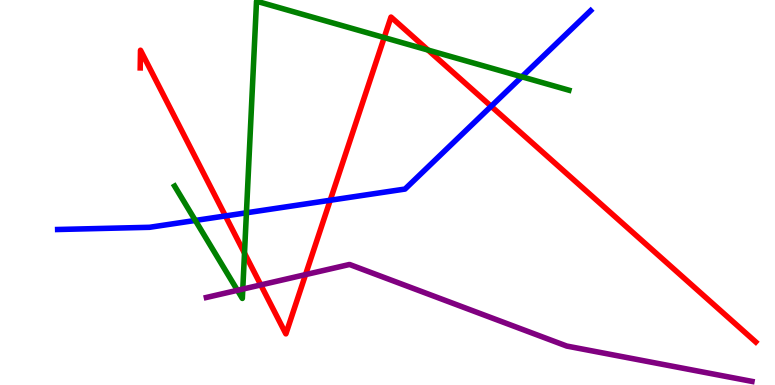[{'lines': ['blue', 'red'], 'intersections': [{'x': 2.91, 'y': 4.39}, {'x': 4.26, 'y': 4.8}, {'x': 6.34, 'y': 7.24}]}, {'lines': ['green', 'red'], 'intersections': [{'x': 3.15, 'y': 3.42}, {'x': 4.96, 'y': 9.02}, {'x': 5.52, 'y': 8.7}]}, {'lines': ['purple', 'red'], 'intersections': [{'x': 3.36, 'y': 2.6}, {'x': 3.94, 'y': 2.87}]}, {'lines': ['blue', 'green'], 'intersections': [{'x': 2.52, 'y': 4.27}, {'x': 3.18, 'y': 4.47}, {'x': 6.73, 'y': 8.01}]}, {'lines': ['blue', 'purple'], 'intersections': []}, {'lines': ['green', 'purple'], 'intersections': [{'x': 3.06, 'y': 2.46}, {'x': 3.13, 'y': 2.49}]}]